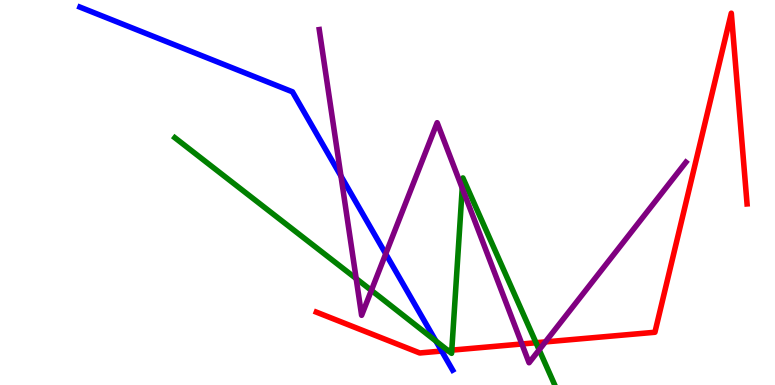[{'lines': ['blue', 'red'], 'intersections': [{'x': 5.7, 'y': 0.882}]}, {'lines': ['green', 'red'], 'intersections': [{'x': 5.78, 'y': 0.896}, {'x': 5.83, 'y': 0.905}, {'x': 6.92, 'y': 1.1}]}, {'lines': ['purple', 'red'], 'intersections': [{'x': 6.73, 'y': 1.07}, {'x': 7.04, 'y': 1.12}]}, {'lines': ['blue', 'green'], 'intersections': [{'x': 5.62, 'y': 1.14}]}, {'lines': ['blue', 'purple'], 'intersections': [{'x': 4.4, 'y': 5.43}, {'x': 4.98, 'y': 3.41}]}, {'lines': ['green', 'purple'], 'intersections': [{'x': 4.6, 'y': 2.76}, {'x': 4.79, 'y': 2.46}, {'x': 5.96, 'y': 5.11}, {'x': 6.96, 'y': 0.913}]}]